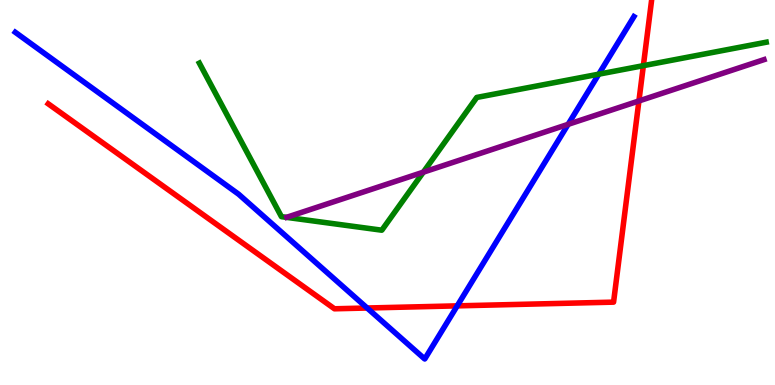[{'lines': ['blue', 'red'], 'intersections': [{'x': 4.74, 'y': 2.0}, {'x': 5.9, 'y': 2.06}]}, {'lines': ['green', 'red'], 'intersections': [{'x': 8.3, 'y': 8.29}]}, {'lines': ['purple', 'red'], 'intersections': [{'x': 8.24, 'y': 7.38}]}, {'lines': ['blue', 'green'], 'intersections': [{'x': 7.73, 'y': 8.07}]}, {'lines': ['blue', 'purple'], 'intersections': [{'x': 7.33, 'y': 6.77}]}, {'lines': ['green', 'purple'], 'intersections': [{'x': 5.46, 'y': 5.53}]}]